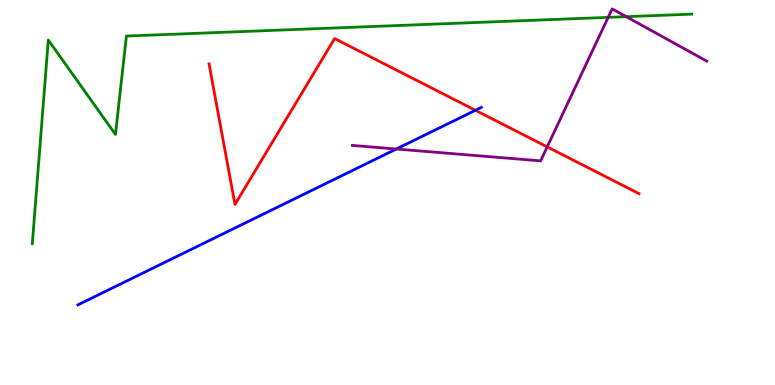[{'lines': ['blue', 'red'], 'intersections': [{'x': 6.13, 'y': 7.14}]}, {'lines': ['green', 'red'], 'intersections': []}, {'lines': ['purple', 'red'], 'intersections': [{'x': 7.06, 'y': 6.19}]}, {'lines': ['blue', 'green'], 'intersections': []}, {'lines': ['blue', 'purple'], 'intersections': [{'x': 5.11, 'y': 6.13}]}, {'lines': ['green', 'purple'], 'intersections': [{'x': 7.85, 'y': 9.55}, {'x': 8.08, 'y': 9.57}]}]